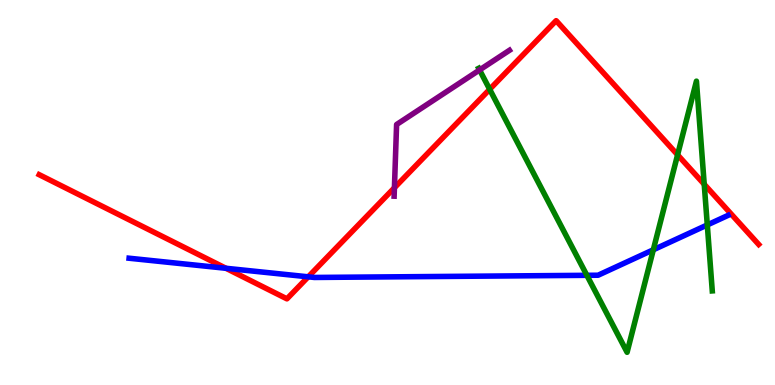[{'lines': ['blue', 'red'], 'intersections': [{'x': 2.92, 'y': 3.03}, {'x': 3.98, 'y': 2.81}]}, {'lines': ['green', 'red'], 'intersections': [{'x': 6.32, 'y': 7.68}, {'x': 8.74, 'y': 5.98}, {'x': 9.09, 'y': 5.21}]}, {'lines': ['purple', 'red'], 'intersections': [{'x': 5.09, 'y': 5.12}]}, {'lines': ['blue', 'green'], 'intersections': [{'x': 7.57, 'y': 2.85}, {'x': 8.43, 'y': 3.51}, {'x': 9.13, 'y': 4.16}]}, {'lines': ['blue', 'purple'], 'intersections': []}, {'lines': ['green', 'purple'], 'intersections': [{'x': 6.19, 'y': 8.18}]}]